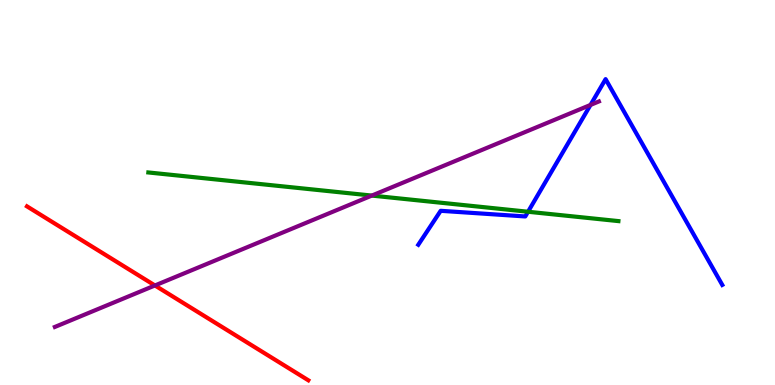[{'lines': ['blue', 'red'], 'intersections': []}, {'lines': ['green', 'red'], 'intersections': []}, {'lines': ['purple', 'red'], 'intersections': [{'x': 2.0, 'y': 2.59}]}, {'lines': ['blue', 'green'], 'intersections': [{'x': 6.81, 'y': 4.5}]}, {'lines': ['blue', 'purple'], 'intersections': [{'x': 7.62, 'y': 7.27}]}, {'lines': ['green', 'purple'], 'intersections': [{'x': 4.8, 'y': 4.92}]}]